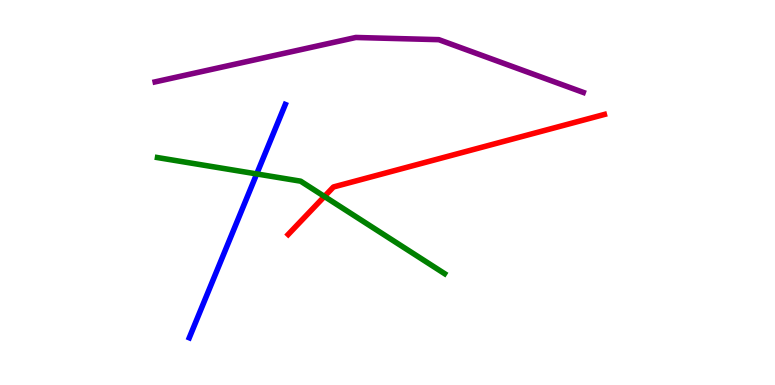[{'lines': ['blue', 'red'], 'intersections': []}, {'lines': ['green', 'red'], 'intersections': [{'x': 4.19, 'y': 4.9}]}, {'lines': ['purple', 'red'], 'intersections': []}, {'lines': ['blue', 'green'], 'intersections': [{'x': 3.31, 'y': 5.48}]}, {'lines': ['blue', 'purple'], 'intersections': []}, {'lines': ['green', 'purple'], 'intersections': []}]